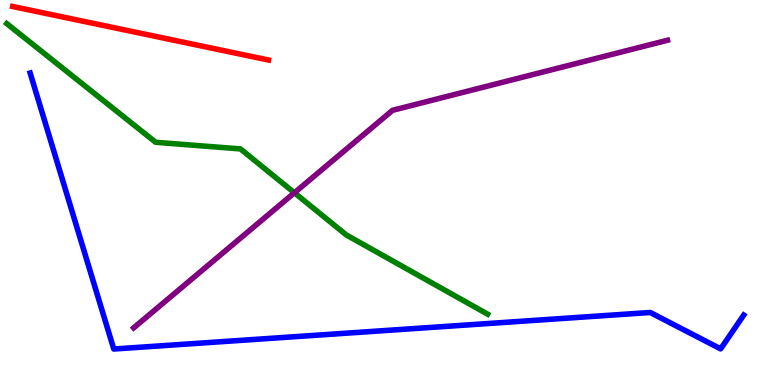[{'lines': ['blue', 'red'], 'intersections': []}, {'lines': ['green', 'red'], 'intersections': []}, {'lines': ['purple', 'red'], 'intersections': []}, {'lines': ['blue', 'green'], 'intersections': []}, {'lines': ['blue', 'purple'], 'intersections': []}, {'lines': ['green', 'purple'], 'intersections': [{'x': 3.8, 'y': 4.99}]}]